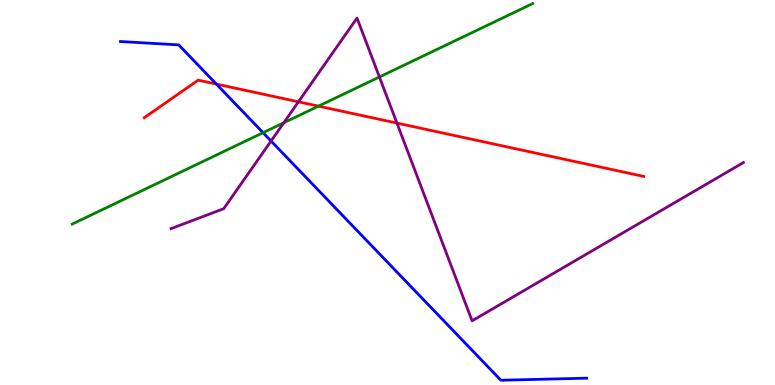[{'lines': ['blue', 'red'], 'intersections': [{'x': 2.79, 'y': 7.82}]}, {'lines': ['green', 'red'], 'intersections': [{'x': 4.11, 'y': 7.24}]}, {'lines': ['purple', 'red'], 'intersections': [{'x': 3.85, 'y': 7.36}, {'x': 5.12, 'y': 6.8}]}, {'lines': ['blue', 'green'], 'intersections': [{'x': 3.39, 'y': 6.55}]}, {'lines': ['blue', 'purple'], 'intersections': [{'x': 3.5, 'y': 6.34}]}, {'lines': ['green', 'purple'], 'intersections': [{'x': 3.66, 'y': 6.81}, {'x': 4.9, 'y': 8.0}]}]